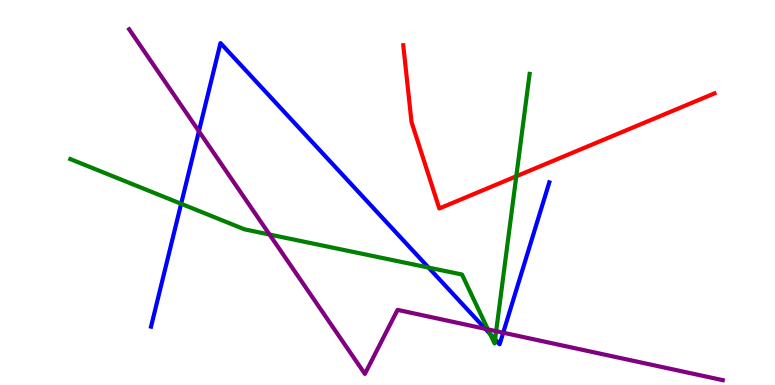[{'lines': ['blue', 'red'], 'intersections': []}, {'lines': ['green', 'red'], 'intersections': [{'x': 6.66, 'y': 5.42}]}, {'lines': ['purple', 'red'], 'intersections': []}, {'lines': ['blue', 'green'], 'intersections': [{'x': 2.34, 'y': 4.71}, {'x': 5.53, 'y': 3.05}, {'x': 6.32, 'y': 1.33}, {'x': 6.39, 'y': 1.19}]}, {'lines': ['blue', 'purple'], 'intersections': [{'x': 2.57, 'y': 6.59}, {'x': 6.26, 'y': 1.46}, {'x': 6.49, 'y': 1.36}]}, {'lines': ['green', 'purple'], 'intersections': [{'x': 3.48, 'y': 3.91}, {'x': 6.3, 'y': 1.44}, {'x': 6.4, 'y': 1.4}]}]